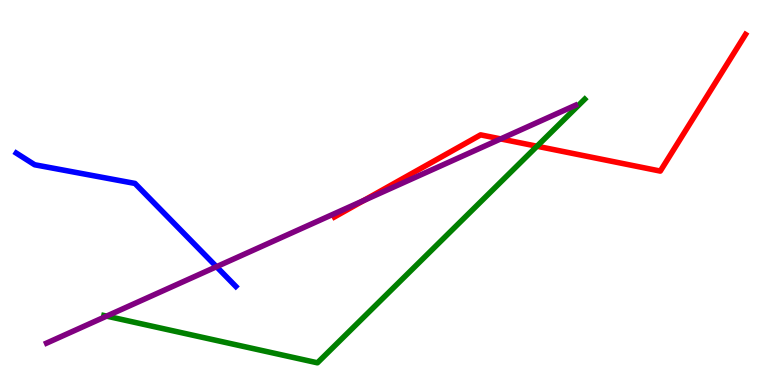[{'lines': ['blue', 'red'], 'intersections': []}, {'lines': ['green', 'red'], 'intersections': [{'x': 6.93, 'y': 6.2}]}, {'lines': ['purple', 'red'], 'intersections': [{'x': 4.69, 'y': 4.79}, {'x': 6.46, 'y': 6.39}]}, {'lines': ['blue', 'green'], 'intersections': []}, {'lines': ['blue', 'purple'], 'intersections': [{'x': 2.79, 'y': 3.07}]}, {'lines': ['green', 'purple'], 'intersections': [{'x': 1.38, 'y': 1.79}]}]